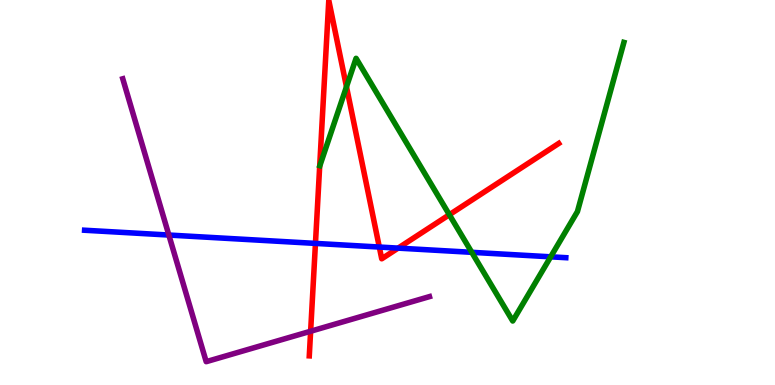[{'lines': ['blue', 'red'], 'intersections': [{'x': 4.07, 'y': 3.68}, {'x': 4.89, 'y': 3.58}, {'x': 5.14, 'y': 3.56}]}, {'lines': ['green', 'red'], 'intersections': [{'x': 4.47, 'y': 7.75}, {'x': 5.8, 'y': 4.42}]}, {'lines': ['purple', 'red'], 'intersections': [{'x': 4.01, 'y': 1.4}]}, {'lines': ['blue', 'green'], 'intersections': [{'x': 6.09, 'y': 3.45}, {'x': 7.11, 'y': 3.33}]}, {'lines': ['blue', 'purple'], 'intersections': [{'x': 2.18, 'y': 3.9}]}, {'lines': ['green', 'purple'], 'intersections': []}]